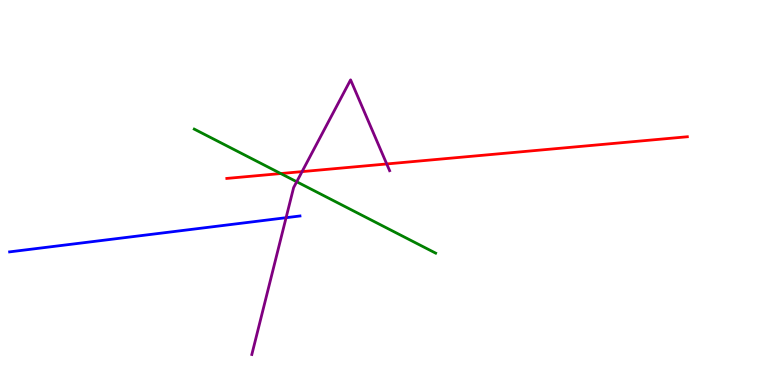[{'lines': ['blue', 'red'], 'intersections': []}, {'lines': ['green', 'red'], 'intersections': [{'x': 3.62, 'y': 5.49}]}, {'lines': ['purple', 'red'], 'intersections': [{'x': 3.9, 'y': 5.54}, {'x': 4.99, 'y': 5.74}]}, {'lines': ['blue', 'green'], 'intersections': []}, {'lines': ['blue', 'purple'], 'intersections': [{'x': 3.69, 'y': 4.35}]}, {'lines': ['green', 'purple'], 'intersections': [{'x': 3.83, 'y': 5.28}]}]